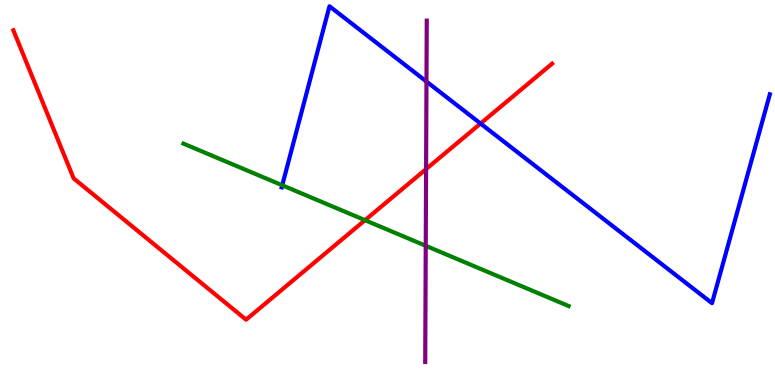[{'lines': ['blue', 'red'], 'intersections': [{'x': 6.2, 'y': 6.79}]}, {'lines': ['green', 'red'], 'intersections': [{'x': 4.71, 'y': 4.28}]}, {'lines': ['purple', 'red'], 'intersections': [{'x': 5.5, 'y': 5.61}]}, {'lines': ['blue', 'green'], 'intersections': [{'x': 3.64, 'y': 5.19}]}, {'lines': ['blue', 'purple'], 'intersections': [{'x': 5.5, 'y': 7.88}]}, {'lines': ['green', 'purple'], 'intersections': [{'x': 5.49, 'y': 3.62}]}]